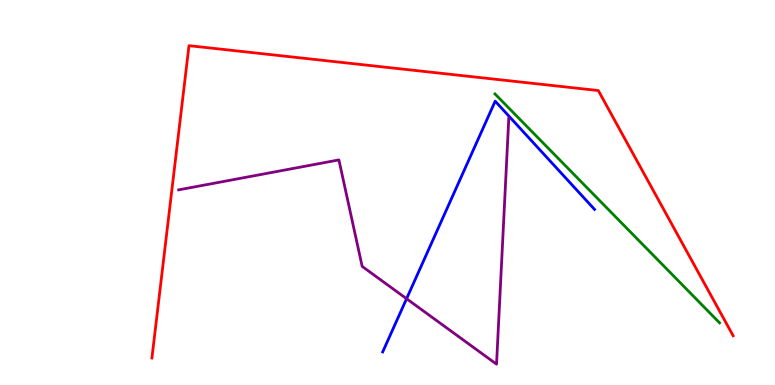[{'lines': ['blue', 'red'], 'intersections': []}, {'lines': ['green', 'red'], 'intersections': []}, {'lines': ['purple', 'red'], 'intersections': []}, {'lines': ['blue', 'green'], 'intersections': []}, {'lines': ['blue', 'purple'], 'intersections': [{'x': 5.25, 'y': 2.24}]}, {'lines': ['green', 'purple'], 'intersections': []}]